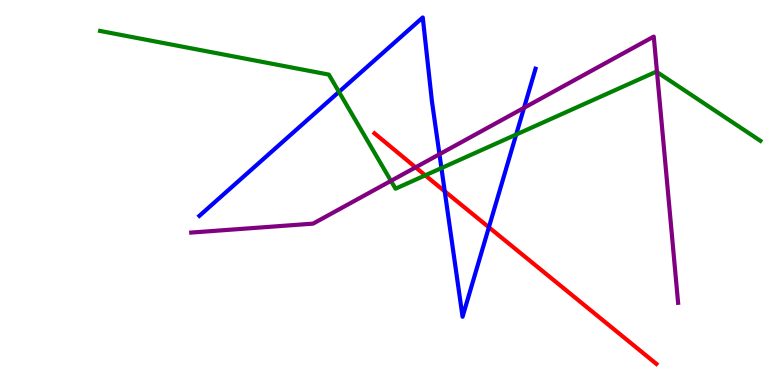[{'lines': ['blue', 'red'], 'intersections': [{'x': 5.74, 'y': 5.03}, {'x': 6.31, 'y': 4.1}]}, {'lines': ['green', 'red'], 'intersections': [{'x': 5.49, 'y': 5.45}]}, {'lines': ['purple', 'red'], 'intersections': [{'x': 5.36, 'y': 5.65}]}, {'lines': ['blue', 'green'], 'intersections': [{'x': 4.37, 'y': 7.61}, {'x': 5.7, 'y': 5.63}, {'x': 6.66, 'y': 6.51}]}, {'lines': ['blue', 'purple'], 'intersections': [{'x': 5.67, 'y': 5.99}, {'x': 6.76, 'y': 7.2}]}, {'lines': ['green', 'purple'], 'intersections': [{'x': 5.04, 'y': 5.3}, {'x': 8.48, 'y': 8.13}]}]